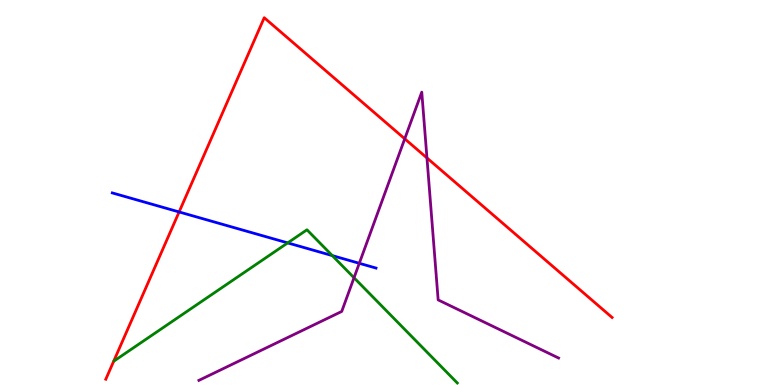[{'lines': ['blue', 'red'], 'intersections': [{'x': 2.31, 'y': 4.49}]}, {'lines': ['green', 'red'], 'intersections': []}, {'lines': ['purple', 'red'], 'intersections': [{'x': 5.22, 'y': 6.39}, {'x': 5.51, 'y': 5.9}]}, {'lines': ['blue', 'green'], 'intersections': [{'x': 3.71, 'y': 3.69}, {'x': 4.29, 'y': 3.36}]}, {'lines': ['blue', 'purple'], 'intersections': [{'x': 4.64, 'y': 3.16}]}, {'lines': ['green', 'purple'], 'intersections': [{'x': 4.57, 'y': 2.79}]}]